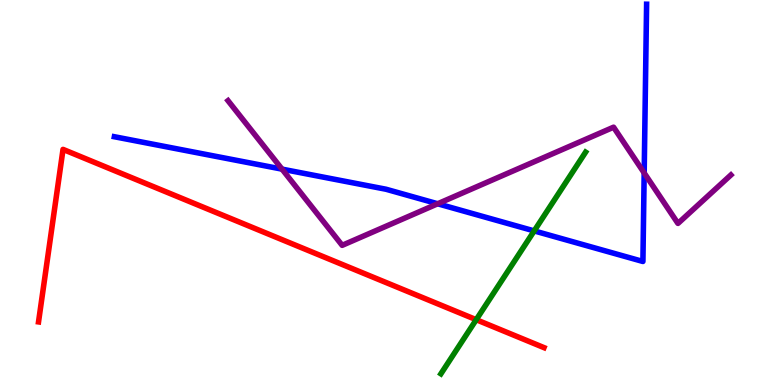[{'lines': ['blue', 'red'], 'intersections': []}, {'lines': ['green', 'red'], 'intersections': [{'x': 6.14, 'y': 1.7}]}, {'lines': ['purple', 'red'], 'intersections': []}, {'lines': ['blue', 'green'], 'intersections': [{'x': 6.89, 'y': 4.0}]}, {'lines': ['blue', 'purple'], 'intersections': [{'x': 3.64, 'y': 5.61}, {'x': 5.65, 'y': 4.71}, {'x': 8.31, 'y': 5.51}]}, {'lines': ['green', 'purple'], 'intersections': []}]